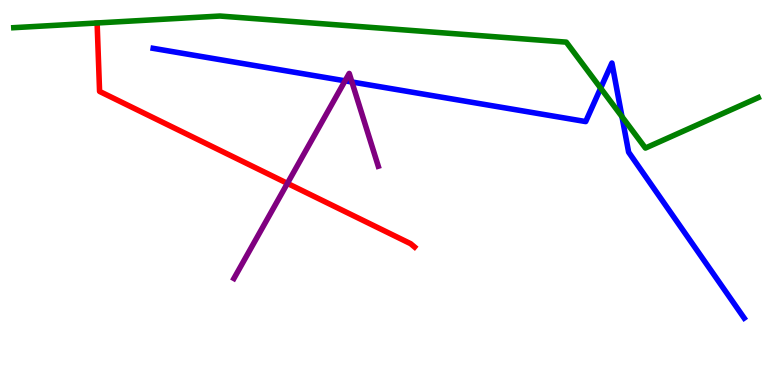[{'lines': ['blue', 'red'], 'intersections': []}, {'lines': ['green', 'red'], 'intersections': []}, {'lines': ['purple', 'red'], 'intersections': [{'x': 3.71, 'y': 5.24}]}, {'lines': ['blue', 'green'], 'intersections': [{'x': 7.75, 'y': 7.71}, {'x': 8.03, 'y': 6.97}]}, {'lines': ['blue', 'purple'], 'intersections': [{'x': 4.45, 'y': 7.9}, {'x': 4.54, 'y': 7.87}]}, {'lines': ['green', 'purple'], 'intersections': []}]